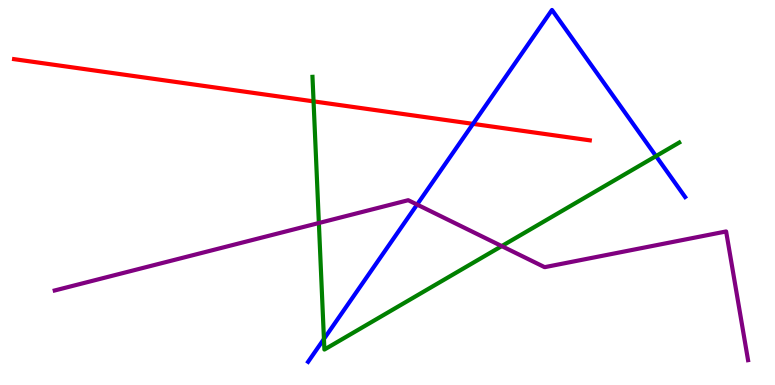[{'lines': ['blue', 'red'], 'intersections': [{'x': 6.1, 'y': 6.78}]}, {'lines': ['green', 'red'], 'intersections': [{'x': 4.05, 'y': 7.37}]}, {'lines': ['purple', 'red'], 'intersections': []}, {'lines': ['blue', 'green'], 'intersections': [{'x': 4.18, 'y': 1.2}, {'x': 8.46, 'y': 5.95}]}, {'lines': ['blue', 'purple'], 'intersections': [{'x': 5.38, 'y': 4.69}]}, {'lines': ['green', 'purple'], 'intersections': [{'x': 4.11, 'y': 4.21}, {'x': 6.47, 'y': 3.61}]}]